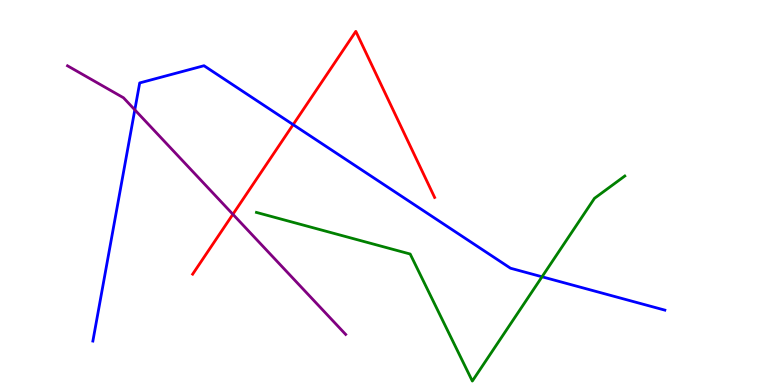[{'lines': ['blue', 'red'], 'intersections': [{'x': 3.78, 'y': 6.76}]}, {'lines': ['green', 'red'], 'intersections': []}, {'lines': ['purple', 'red'], 'intersections': [{'x': 3.01, 'y': 4.43}]}, {'lines': ['blue', 'green'], 'intersections': [{'x': 6.99, 'y': 2.81}]}, {'lines': ['blue', 'purple'], 'intersections': [{'x': 1.74, 'y': 7.15}]}, {'lines': ['green', 'purple'], 'intersections': []}]